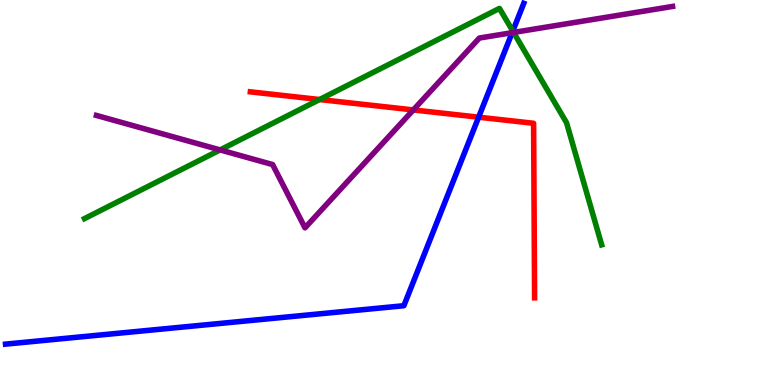[{'lines': ['blue', 'red'], 'intersections': [{'x': 6.18, 'y': 6.96}]}, {'lines': ['green', 'red'], 'intersections': [{'x': 4.12, 'y': 7.41}]}, {'lines': ['purple', 'red'], 'intersections': [{'x': 5.33, 'y': 7.14}]}, {'lines': ['blue', 'green'], 'intersections': [{'x': 6.62, 'y': 9.19}]}, {'lines': ['blue', 'purple'], 'intersections': [{'x': 6.61, 'y': 9.15}]}, {'lines': ['green', 'purple'], 'intersections': [{'x': 2.84, 'y': 6.11}, {'x': 6.63, 'y': 9.16}]}]